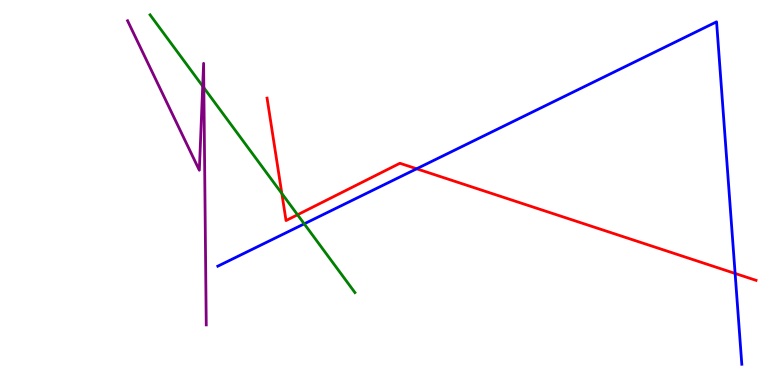[{'lines': ['blue', 'red'], 'intersections': [{'x': 5.38, 'y': 5.62}, {'x': 9.49, 'y': 2.9}]}, {'lines': ['green', 'red'], 'intersections': [{'x': 3.64, 'y': 4.97}, {'x': 3.84, 'y': 4.42}]}, {'lines': ['purple', 'red'], 'intersections': []}, {'lines': ['blue', 'green'], 'intersections': [{'x': 3.93, 'y': 4.19}]}, {'lines': ['blue', 'purple'], 'intersections': []}, {'lines': ['green', 'purple'], 'intersections': [{'x': 2.62, 'y': 7.76}, {'x': 2.63, 'y': 7.72}]}]